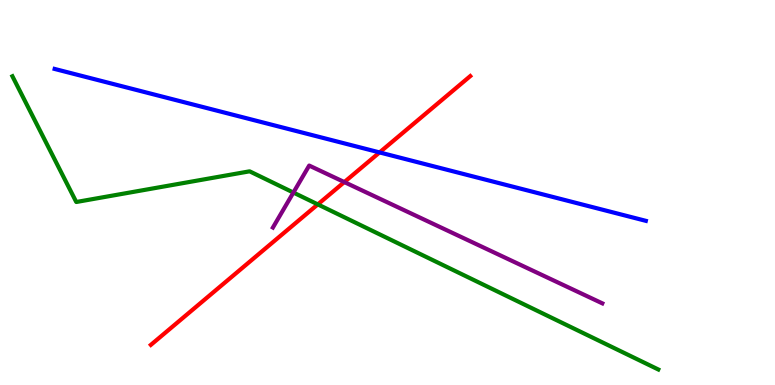[{'lines': ['blue', 'red'], 'intersections': [{'x': 4.9, 'y': 6.04}]}, {'lines': ['green', 'red'], 'intersections': [{'x': 4.1, 'y': 4.69}]}, {'lines': ['purple', 'red'], 'intersections': [{'x': 4.44, 'y': 5.27}]}, {'lines': ['blue', 'green'], 'intersections': []}, {'lines': ['blue', 'purple'], 'intersections': []}, {'lines': ['green', 'purple'], 'intersections': [{'x': 3.79, 'y': 5.0}]}]